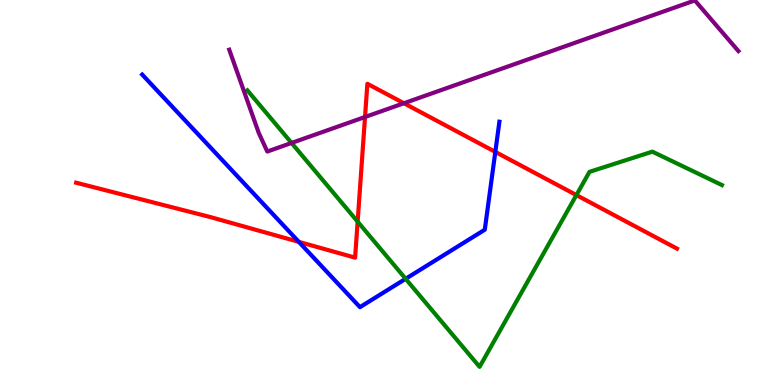[{'lines': ['blue', 'red'], 'intersections': [{'x': 3.86, 'y': 3.72}, {'x': 6.39, 'y': 6.05}]}, {'lines': ['green', 'red'], 'intersections': [{'x': 4.61, 'y': 4.24}, {'x': 7.44, 'y': 4.93}]}, {'lines': ['purple', 'red'], 'intersections': [{'x': 4.71, 'y': 6.96}, {'x': 5.21, 'y': 7.32}]}, {'lines': ['blue', 'green'], 'intersections': [{'x': 5.23, 'y': 2.76}]}, {'lines': ['blue', 'purple'], 'intersections': []}, {'lines': ['green', 'purple'], 'intersections': [{'x': 3.76, 'y': 6.29}]}]